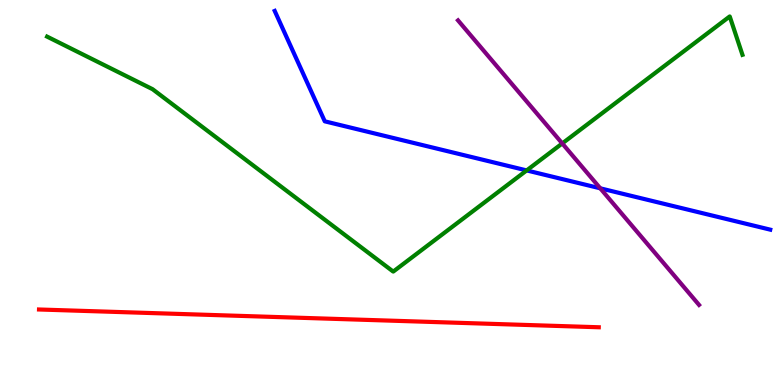[{'lines': ['blue', 'red'], 'intersections': []}, {'lines': ['green', 'red'], 'intersections': []}, {'lines': ['purple', 'red'], 'intersections': []}, {'lines': ['blue', 'green'], 'intersections': [{'x': 6.8, 'y': 5.57}]}, {'lines': ['blue', 'purple'], 'intersections': [{'x': 7.75, 'y': 5.11}]}, {'lines': ['green', 'purple'], 'intersections': [{'x': 7.25, 'y': 6.27}]}]